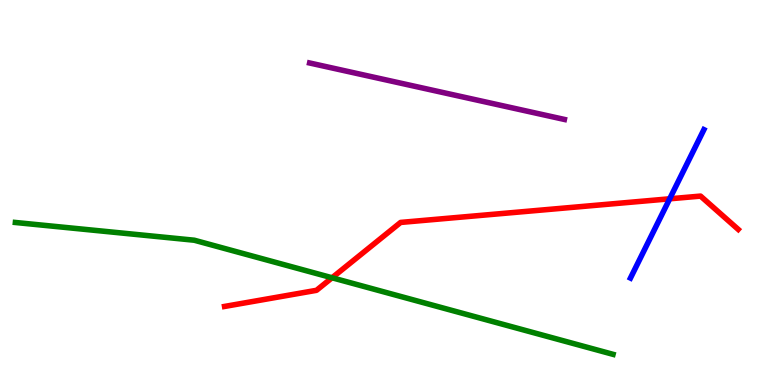[{'lines': ['blue', 'red'], 'intersections': [{'x': 8.64, 'y': 4.84}]}, {'lines': ['green', 'red'], 'intersections': [{'x': 4.28, 'y': 2.79}]}, {'lines': ['purple', 'red'], 'intersections': []}, {'lines': ['blue', 'green'], 'intersections': []}, {'lines': ['blue', 'purple'], 'intersections': []}, {'lines': ['green', 'purple'], 'intersections': []}]